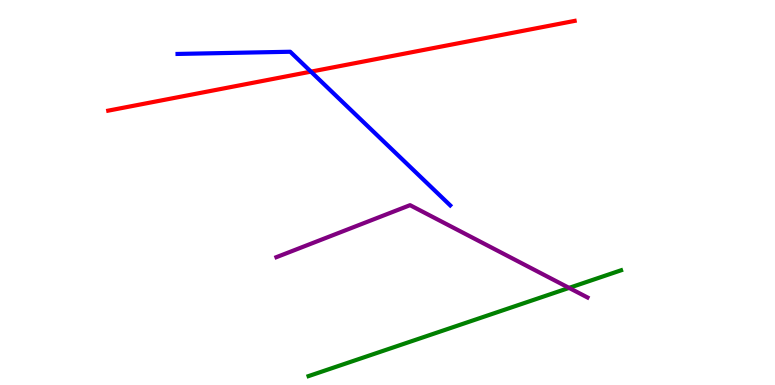[{'lines': ['blue', 'red'], 'intersections': [{'x': 4.01, 'y': 8.14}]}, {'lines': ['green', 'red'], 'intersections': []}, {'lines': ['purple', 'red'], 'intersections': []}, {'lines': ['blue', 'green'], 'intersections': []}, {'lines': ['blue', 'purple'], 'intersections': []}, {'lines': ['green', 'purple'], 'intersections': [{'x': 7.34, 'y': 2.52}]}]